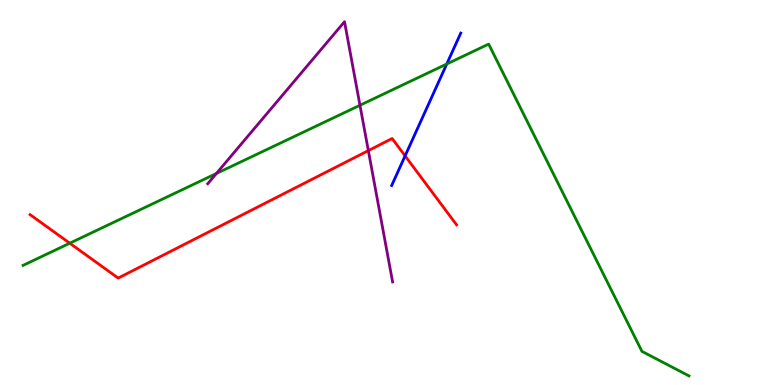[{'lines': ['blue', 'red'], 'intersections': [{'x': 5.23, 'y': 5.95}]}, {'lines': ['green', 'red'], 'intersections': [{'x': 0.9, 'y': 3.68}]}, {'lines': ['purple', 'red'], 'intersections': [{'x': 4.75, 'y': 6.09}]}, {'lines': ['blue', 'green'], 'intersections': [{'x': 5.76, 'y': 8.34}]}, {'lines': ['blue', 'purple'], 'intersections': []}, {'lines': ['green', 'purple'], 'intersections': [{'x': 2.79, 'y': 5.49}, {'x': 4.64, 'y': 7.27}]}]